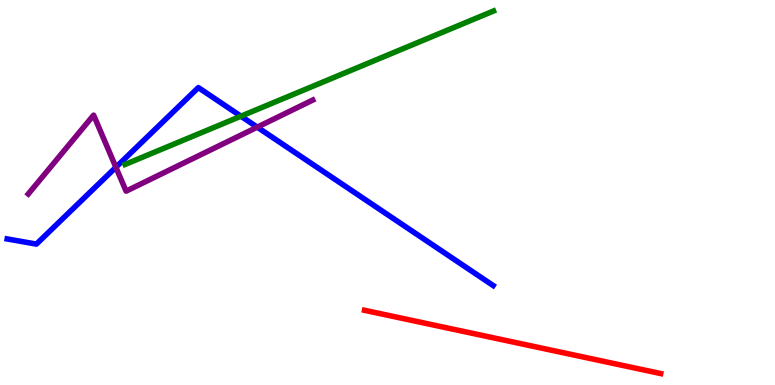[{'lines': ['blue', 'red'], 'intersections': []}, {'lines': ['green', 'red'], 'intersections': []}, {'lines': ['purple', 'red'], 'intersections': []}, {'lines': ['blue', 'green'], 'intersections': [{'x': 3.11, 'y': 6.98}]}, {'lines': ['blue', 'purple'], 'intersections': [{'x': 1.5, 'y': 5.66}, {'x': 3.32, 'y': 6.7}]}, {'lines': ['green', 'purple'], 'intersections': []}]